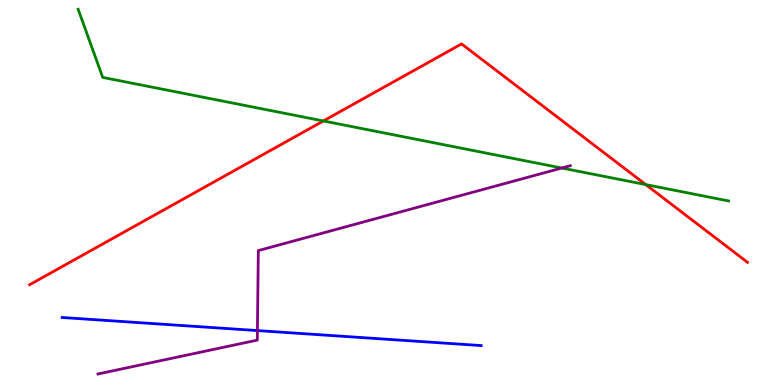[{'lines': ['blue', 'red'], 'intersections': []}, {'lines': ['green', 'red'], 'intersections': [{'x': 4.17, 'y': 6.86}, {'x': 8.33, 'y': 5.21}]}, {'lines': ['purple', 'red'], 'intersections': []}, {'lines': ['blue', 'green'], 'intersections': []}, {'lines': ['blue', 'purple'], 'intersections': [{'x': 3.32, 'y': 1.41}]}, {'lines': ['green', 'purple'], 'intersections': [{'x': 7.25, 'y': 5.64}]}]